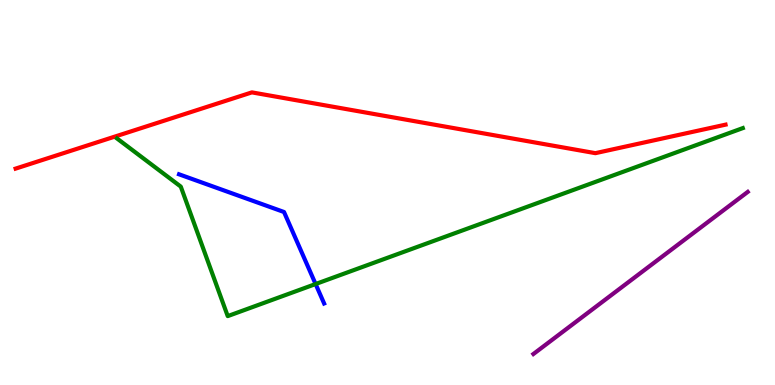[{'lines': ['blue', 'red'], 'intersections': []}, {'lines': ['green', 'red'], 'intersections': []}, {'lines': ['purple', 'red'], 'intersections': []}, {'lines': ['blue', 'green'], 'intersections': [{'x': 4.07, 'y': 2.62}]}, {'lines': ['blue', 'purple'], 'intersections': []}, {'lines': ['green', 'purple'], 'intersections': []}]